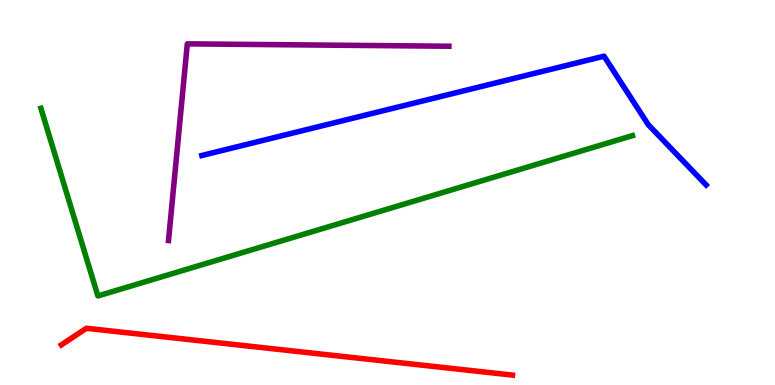[{'lines': ['blue', 'red'], 'intersections': []}, {'lines': ['green', 'red'], 'intersections': []}, {'lines': ['purple', 'red'], 'intersections': []}, {'lines': ['blue', 'green'], 'intersections': []}, {'lines': ['blue', 'purple'], 'intersections': []}, {'lines': ['green', 'purple'], 'intersections': []}]